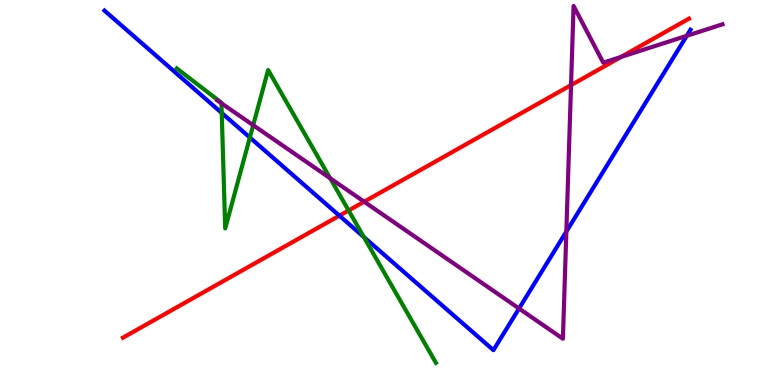[{'lines': ['blue', 'red'], 'intersections': [{'x': 4.38, 'y': 4.4}]}, {'lines': ['green', 'red'], 'intersections': [{'x': 4.5, 'y': 4.53}]}, {'lines': ['purple', 'red'], 'intersections': [{'x': 4.7, 'y': 4.76}, {'x': 7.37, 'y': 7.79}, {'x': 8.01, 'y': 8.52}]}, {'lines': ['blue', 'green'], 'intersections': [{'x': 2.86, 'y': 7.07}, {'x': 3.22, 'y': 6.43}, {'x': 4.69, 'y': 3.84}]}, {'lines': ['blue', 'purple'], 'intersections': [{'x': 6.7, 'y': 1.99}, {'x': 7.31, 'y': 3.98}, {'x': 8.86, 'y': 9.07}]}, {'lines': ['green', 'purple'], 'intersections': [{'x': 2.86, 'y': 7.32}, {'x': 3.27, 'y': 6.75}, {'x': 4.26, 'y': 5.37}]}]